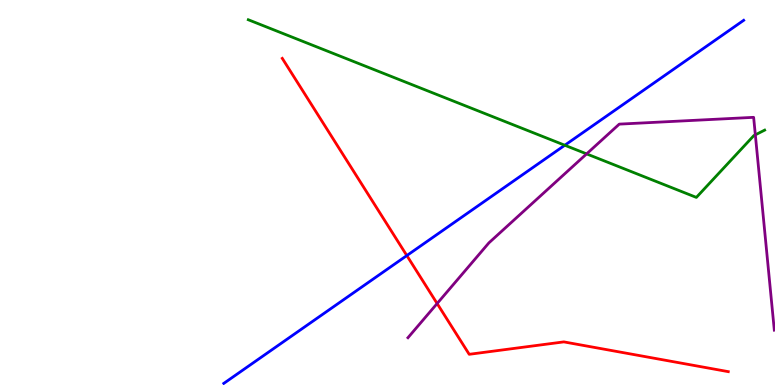[{'lines': ['blue', 'red'], 'intersections': [{'x': 5.25, 'y': 3.36}]}, {'lines': ['green', 'red'], 'intersections': []}, {'lines': ['purple', 'red'], 'intersections': [{'x': 5.64, 'y': 2.12}]}, {'lines': ['blue', 'green'], 'intersections': [{'x': 7.29, 'y': 6.23}]}, {'lines': ['blue', 'purple'], 'intersections': []}, {'lines': ['green', 'purple'], 'intersections': [{'x': 7.57, 'y': 6.0}, {'x': 9.75, 'y': 6.5}]}]